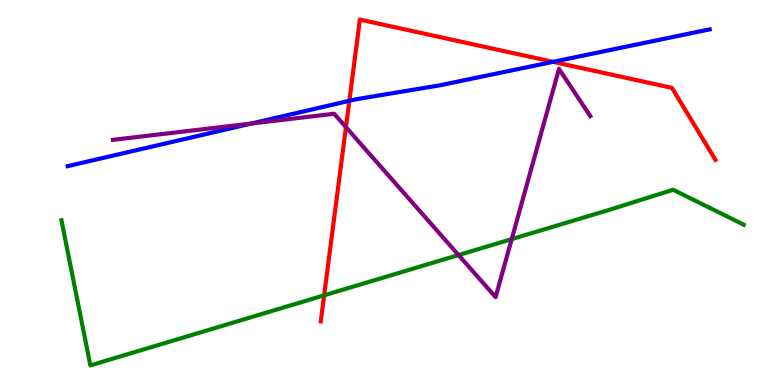[{'lines': ['blue', 'red'], 'intersections': [{'x': 4.51, 'y': 7.38}, {'x': 7.14, 'y': 8.39}]}, {'lines': ['green', 'red'], 'intersections': [{'x': 4.18, 'y': 2.33}]}, {'lines': ['purple', 'red'], 'intersections': [{'x': 4.46, 'y': 6.7}]}, {'lines': ['blue', 'green'], 'intersections': []}, {'lines': ['blue', 'purple'], 'intersections': [{'x': 3.24, 'y': 6.79}]}, {'lines': ['green', 'purple'], 'intersections': [{'x': 5.92, 'y': 3.38}, {'x': 6.6, 'y': 3.79}]}]